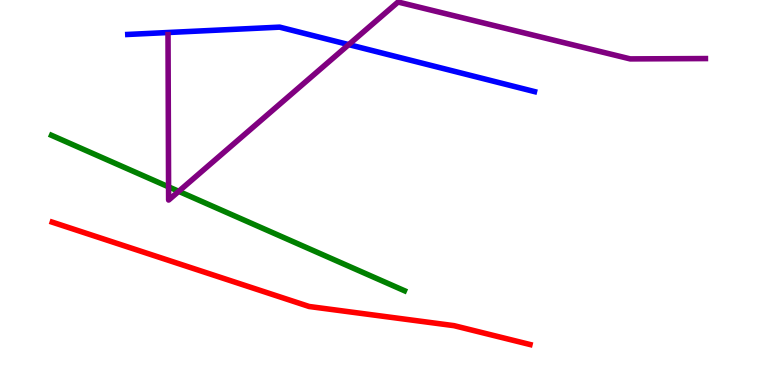[{'lines': ['blue', 'red'], 'intersections': []}, {'lines': ['green', 'red'], 'intersections': []}, {'lines': ['purple', 'red'], 'intersections': []}, {'lines': ['blue', 'green'], 'intersections': []}, {'lines': ['blue', 'purple'], 'intersections': [{'x': 4.5, 'y': 8.84}]}, {'lines': ['green', 'purple'], 'intersections': [{'x': 2.18, 'y': 5.15}, {'x': 2.31, 'y': 5.03}]}]